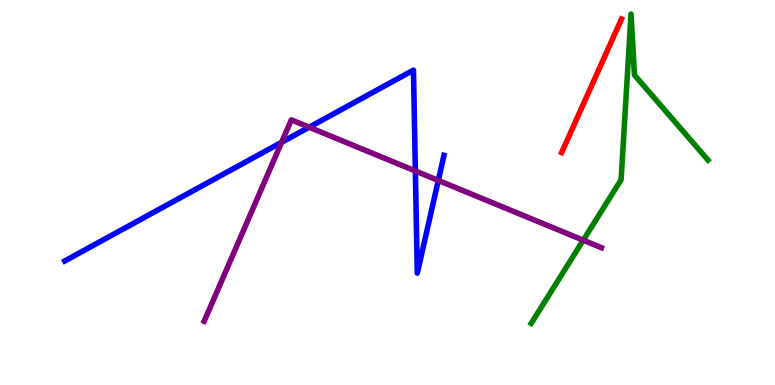[{'lines': ['blue', 'red'], 'intersections': []}, {'lines': ['green', 'red'], 'intersections': []}, {'lines': ['purple', 'red'], 'intersections': []}, {'lines': ['blue', 'green'], 'intersections': []}, {'lines': ['blue', 'purple'], 'intersections': [{'x': 3.63, 'y': 6.3}, {'x': 3.99, 'y': 6.7}, {'x': 5.36, 'y': 5.56}, {'x': 5.66, 'y': 5.31}]}, {'lines': ['green', 'purple'], 'intersections': [{'x': 7.53, 'y': 3.76}]}]